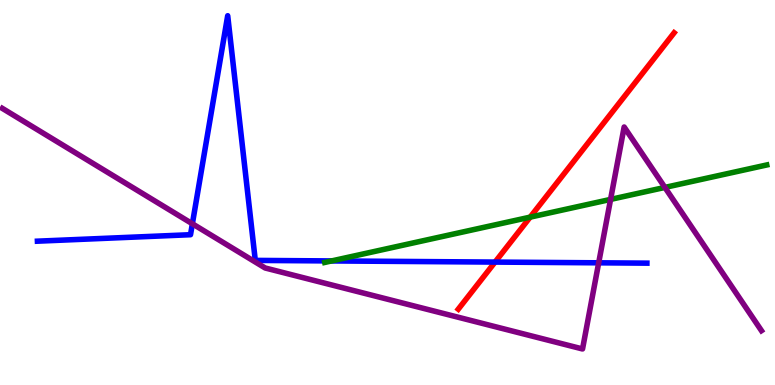[{'lines': ['blue', 'red'], 'intersections': [{'x': 6.39, 'y': 3.19}]}, {'lines': ['green', 'red'], 'intersections': [{'x': 6.84, 'y': 4.36}]}, {'lines': ['purple', 'red'], 'intersections': []}, {'lines': ['blue', 'green'], 'intersections': [{'x': 4.28, 'y': 3.22}]}, {'lines': ['blue', 'purple'], 'intersections': [{'x': 2.48, 'y': 4.19}, {'x': 7.73, 'y': 3.17}]}, {'lines': ['green', 'purple'], 'intersections': [{'x': 7.88, 'y': 4.82}, {'x': 8.58, 'y': 5.13}]}]